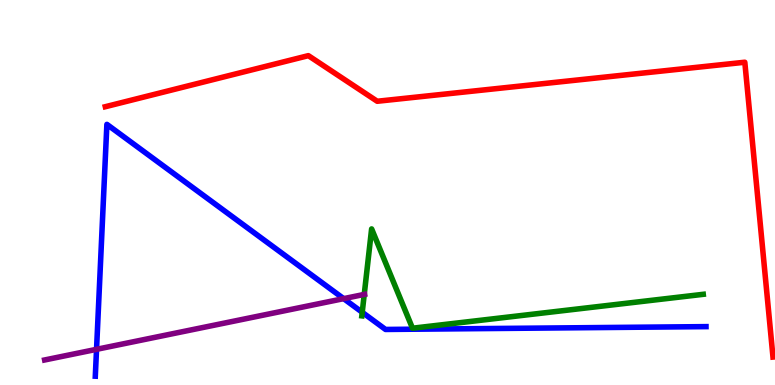[{'lines': ['blue', 'red'], 'intersections': []}, {'lines': ['green', 'red'], 'intersections': []}, {'lines': ['purple', 'red'], 'intersections': []}, {'lines': ['blue', 'green'], 'intersections': [{'x': 4.67, 'y': 1.89}]}, {'lines': ['blue', 'purple'], 'intersections': [{'x': 1.25, 'y': 0.927}, {'x': 4.43, 'y': 2.24}]}, {'lines': ['green', 'purple'], 'intersections': [{'x': 4.7, 'y': 2.35}]}]